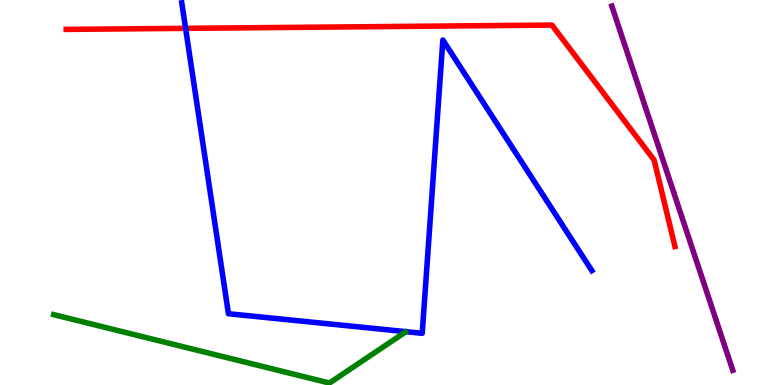[{'lines': ['blue', 'red'], 'intersections': [{'x': 2.39, 'y': 9.26}]}, {'lines': ['green', 'red'], 'intersections': []}, {'lines': ['purple', 'red'], 'intersections': []}, {'lines': ['blue', 'green'], 'intersections': []}, {'lines': ['blue', 'purple'], 'intersections': []}, {'lines': ['green', 'purple'], 'intersections': []}]